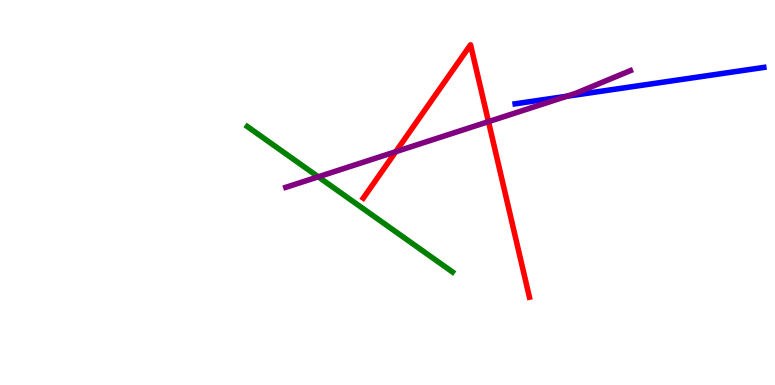[{'lines': ['blue', 'red'], 'intersections': []}, {'lines': ['green', 'red'], 'intersections': []}, {'lines': ['purple', 'red'], 'intersections': [{'x': 5.11, 'y': 6.06}, {'x': 6.3, 'y': 6.84}]}, {'lines': ['blue', 'green'], 'intersections': []}, {'lines': ['blue', 'purple'], 'intersections': [{'x': 7.31, 'y': 7.5}]}, {'lines': ['green', 'purple'], 'intersections': [{'x': 4.11, 'y': 5.41}]}]